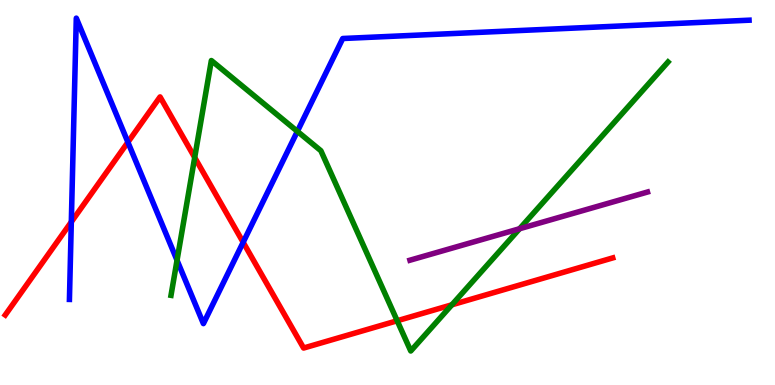[{'lines': ['blue', 'red'], 'intersections': [{'x': 0.92, 'y': 4.24}, {'x': 1.65, 'y': 6.31}, {'x': 3.14, 'y': 3.71}]}, {'lines': ['green', 'red'], 'intersections': [{'x': 2.51, 'y': 5.91}, {'x': 5.13, 'y': 1.67}, {'x': 5.83, 'y': 2.08}]}, {'lines': ['purple', 'red'], 'intersections': []}, {'lines': ['blue', 'green'], 'intersections': [{'x': 2.28, 'y': 3.24}, {'x': 3.84, 'y': 6.59}]}, {'lines': ['blue', 'purple'], 'intersections': []}, {'lines': ['green', 'purple'], 'intersections': [{'x': 6.7, 'y': 4.06}]}]